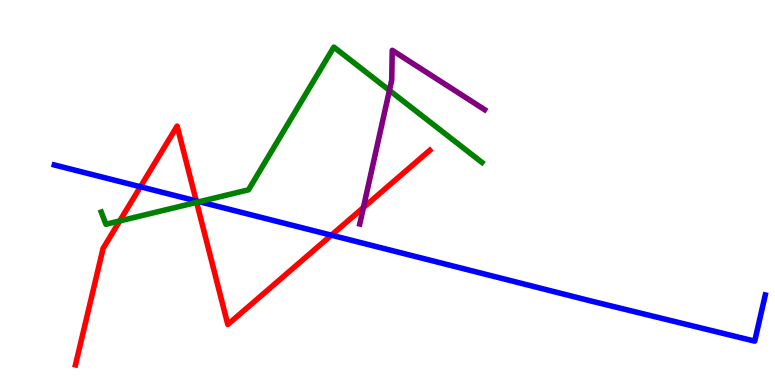[{'lines': ['blue', 'red'], 'intersections': [{'x': 1.81, 'y': 5.15}, {'x': 2.53, 'y': 4.78}, {'x': 4.28, 'y': 3.89}]}, {'lines': ['green', 'red'], 'intersections': [{'x': 1.54, 'y': 4.26}, {'x': 2.54, 'y': 4.74}]}, {'lines': ['purple', 'red'], 'intersections': [{'x': 4.69, 'y': 4.61}]}, {'lines': ['blue', 'green'], 'intersections': [{'x': 2.57, 'y': 4.76}]}, {'lines': ['blue', 'purple'], 'intersections': []}, {'lines': ['green', 'purple'], 'intersections': [{'x': 5.03, 'y': 7.65}]}]